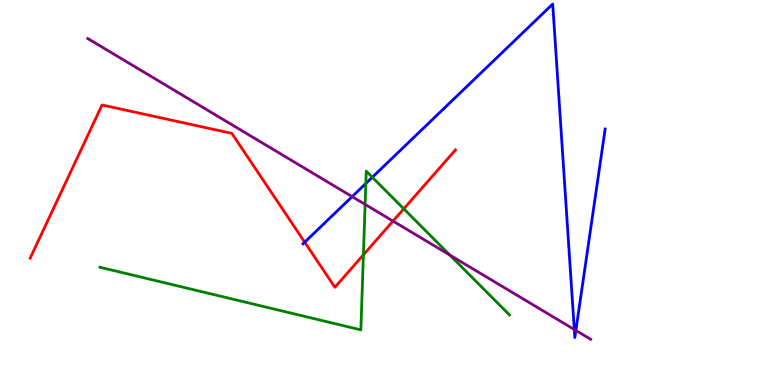[{'lines': ['blue', 'red'], 'intersections': [{'x': 3.93, 'y': 3.71}]}, {'lines': ['green', 'red'], 'intersections': [{'x': 4.69, 'y': 3.38}, {'x': 5.21, 'y': 4.58}]}, {'lines': ['purple', 'red'], 'intersections': [{'x': 5.07, 'y': 4.26}]}, {'lines': ['blue', 'green'], 'intersections': [{'x': 4.72, 'y': 5.23}, {'x': 4.8, 'y': 5.4}]}, {'lines': ['blue', 'purple'], 'intersections': [{'x': 4.54, 'y': 4.89}, {'x': 7.41, 'y': 1.44}, {'x': 7.43, 'y': 1.42}]}, {'lines': ['green', 'purple'], 'intersections': [{'x': 4.71, 'y': 4.69}, {'x': 5.81, 'y': 3.37}]}]